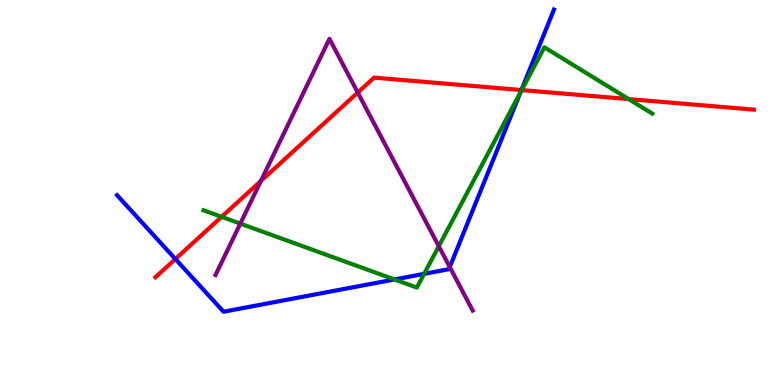[{'lines': ['blue', 'red'], 'intersections': [{'x': 2.26, 'y': 3.27}, {'x': 6.73, 'y': 7.66}]}, {'lines': ['green', 'red'], 'intersections': [{'x': 2.86, 'y': 4.37}, {'x': 6.73, 'y': 7.66}, {'x': 8.11, 'y': 7.43}]}, {'lines': ['purple', 'red'], 'intersections': [{'x': 3.37, 'y': 5.3}, {'x': 4.62, 'y': 7.6}]}, {'lines': ['blue', 'green'], 'intersections': [{'x': 5.09, 'y': 2.74}, {'x': 5.47, 'y': 2.89}, {'x': 6.72, 'y': 7.6}]}, {'lines': ['blue', 'purple'], 'intersections': [{'x': 5.8, 'y': 3.06}]}, {'lines': ['green', 'purple'], 'intersections': [{'x': 3.1, 'y': 4.19}, {'x': 5.66, 'y': 3.6}]}]